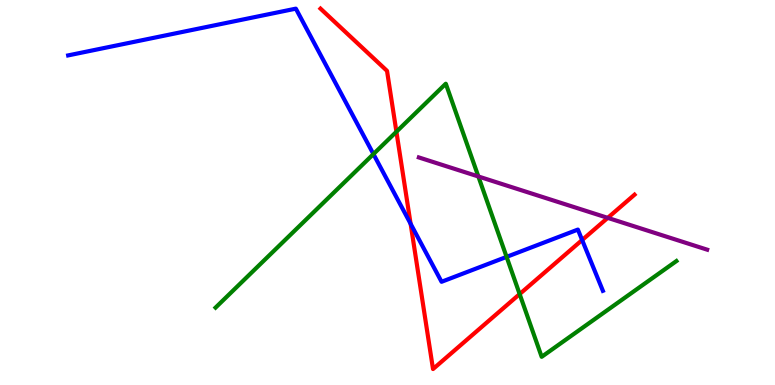[{'lines': ['blue', 'red'], 'intersections': [{'x': 5.3, 'y': 4.19}, {'x': 7.51, 'y': 3.77}]}, {'lines': ['green', 'red'], 'intersections': [{'x': 5.11, 'y': 6.58}, {'x': 6.71, 'y': 2.36}]}, {'lines': ['purple', 'red'], 'intersections': [{'x': 7.84, 'y': 4.34}]}, {'lines': ['blue', 'green'], 'intersections': [{'x': 4.82, 'y': 6.0}, {'x': 6.54, 'y': 3.33}]}, {'lines': ['blue', 'purple'], 'intersections': []}, {'lines': ['green', 'purple'], 'intersections': [{'x': 6.17, 'y': 5.42}]}]